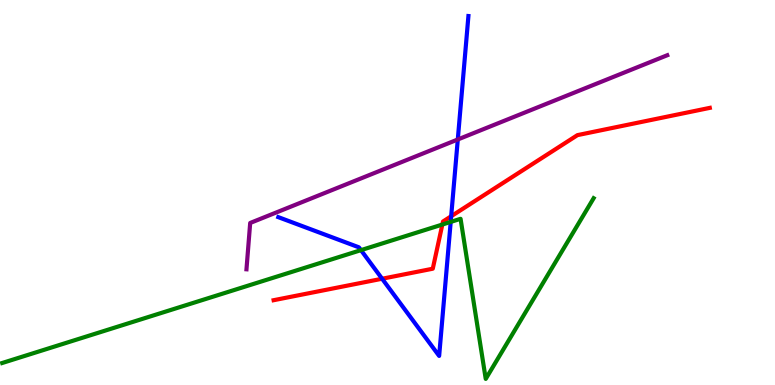[{'lines': ['blue', 'red'], 'intersections': [{'x': 4.93, 'y': 2.76}, {'x': 5.82, 'y': 4.38}]}, {'lines': ['green', 'red'], 'intersections': [{'x': 5.71, 'y': 4.17}]}, {'lines': ['purple', 'red'], 'intersections': []}, {'lines': ['blue', 'green'], 'intersections': [{'x': 4.66, 'y': 3.5}, {'x': 5.82, 'y': 4.24}]}, {'lines': ['blue', 'purple'], 'intersections': [{'x': 5.91, 'y': 6.38}]}, {'lines': ['green', 'purple'], 'intersections': []}]